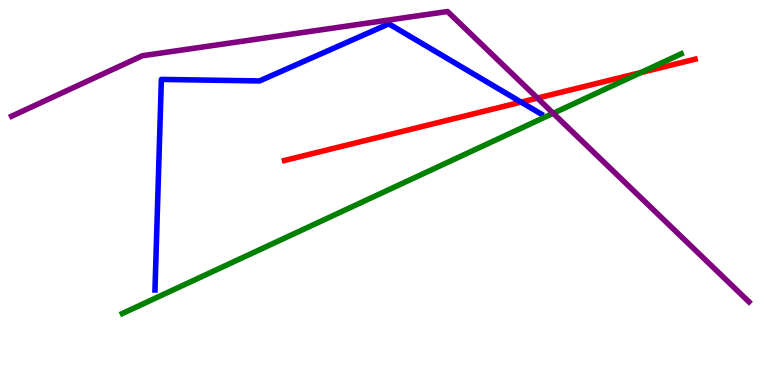[{'lines': ['blue', 'red'], 'intersections': [{'x': 6.72, 'y': 7.35}]}, {'lines': ['green', 'red'], 'intersections': [{'x': 8.27, 'y': 8.11}]}, {'lines': ['purple', 'red'], 'intersections': [{'x': 6.93, 'y': 7.45}]}, {'lines': ['blue', 'green'], 'intersections': []}, {'lines': ['blue', 'purple'], 'intersections': []}, {'lines': ['green', 'purple'], 'intersections': [{'x': 7.14, 'y': 7.06}]}]